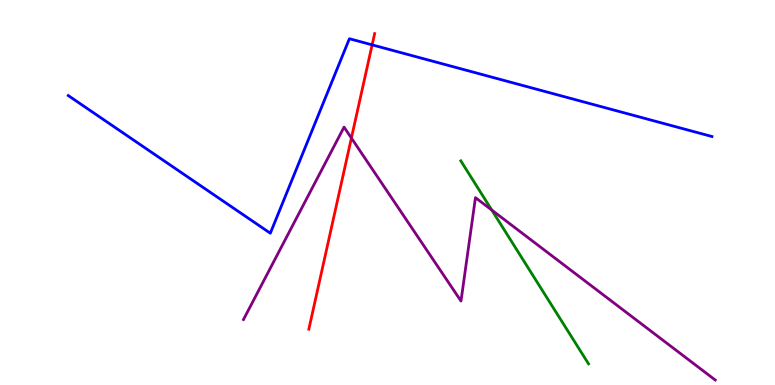[{'lines': ['blue', 'red'], 'intersections': [{'x': 4.8, 'y': 8.83}]}, {'lines': ['green', 'red'], 'intersections': []}, {'lines': ['purple', 'red'], 'intersections': [{'x': 4.53, 'y': 6.41}]}, {'lines': ['blue', 'green'], 'intersections': []}, {'lines': ['blue', 'purple'], 'intersections': []}, {'lines': ['green', 'purple'], 'intersections': [{'x': 6.35, 'y': 4.54}]}]